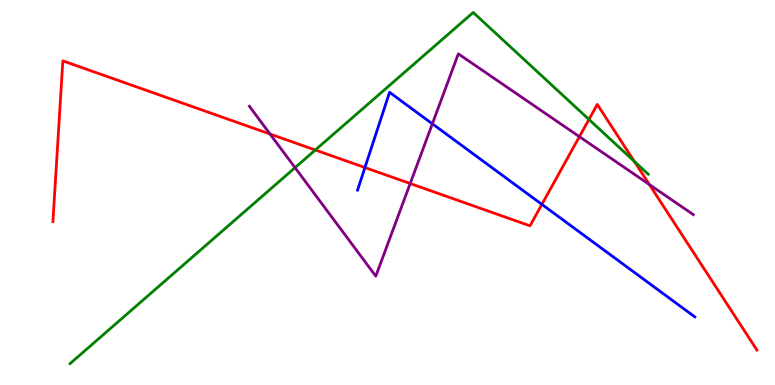[{'lines': ['blue', 'red'], 'intersections': [{'x': 4.71, 'y': 5.65}, {'x': 6.99, 'y': 4.69}]}, {'lines': ['green', 'red'], 'intersections': [{'x': 4.07, 'y': 6.1}, {'x': 7.6, 'y': 6.9}, {'x': 8.18, 'y': 5.81}]}, {'lines': ['purple', 'red'], 'intersections': [{'x': 3.48, 'y': 6.52}, {'x': 5.29, 'y': 5.23}, {'x': 7.48, 'y': 6.45}, {'x': 8.38, 'y': 5.21}]}, {'lines': ['blue', 'green'], 'intersections': []}, {'lines': ['blue', 'purple'], 'intersections': [{'x': 5.58, 'y': 6.78}]}, {'lines': ['green', 'purple'], 'intersections': [{'x': 3.81, 'y': 5.65}]}]